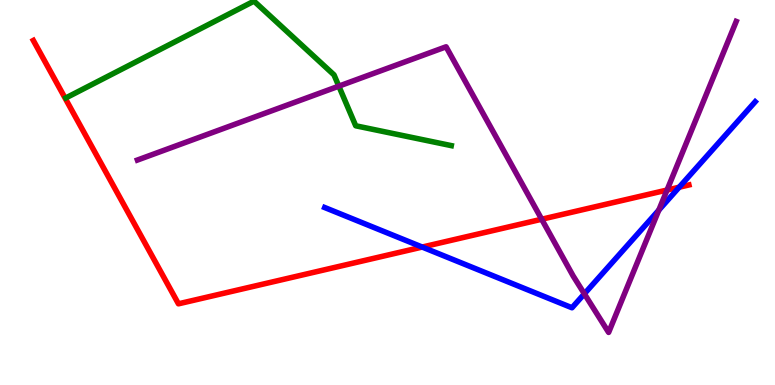[{'lines': ['blue', 'red'], 'intersections': [{'x': 5.45, 'y': 3.58}, {'x': 8.76, 'y': 5.14}]}, {'lines': ['green', 'red'], 'intersections': []}, {'lines': ['purple', 'red'], 'intersections': [{'x': 6.99, 'y': 4.31}, {'x': 8.61, 'y': 5.06}]}, {'lines': ['blue', 'green'], 'intersections': []}, {'lines': ['blue', 'purple'], 'intersections': [{'x': 7.54, 'y': 2.37}, {'x': 8.5, 'y': 4.54}]}, {'lines': ['green', 'purple'], 'intersections': [{'x': 4.37, 'y': 7.76}]}]